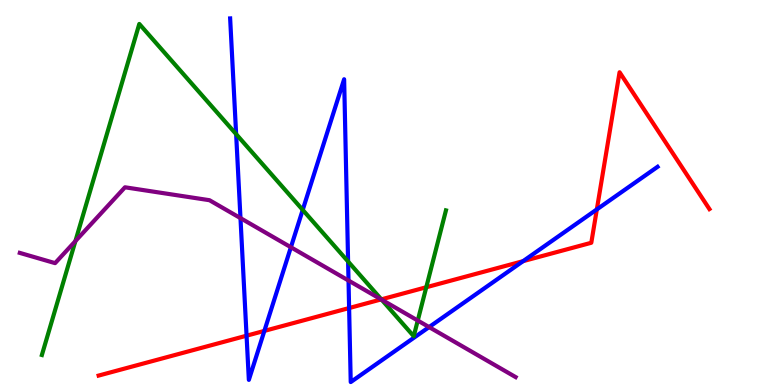[{'lines': ['blue', 'red'], 'intersections': [{'x': 3.18, 'y': 1.28}, {'x': 3.41, 'y': 1.41}, {'x': 4.5, 'y': 2.0}, {'x': 6.75, 'y': 3.22}, {'x': 7.7, 'y': 4.56}]}, {'lines': ['green', 'red'], 'intersections': [{'x': 4.92, 'y': 2.22}, {'x': 5.5, 'y': 2.54}]}, {'lines': ['purple', 'red'], 'intersections': [{'x': 4.92, 'y': 2.22}]}, {'lines': ['blue', 'green'], 'intersections': [{'x': 3.05, 'y': 6.52}, {'x': 3.91, 'y': 4.55}, {'x': 4.49, 'y': 3.21}]}, {'lines': ['blue', 'purple'], 'intersections': [{'x': 3.1, 'y': 4.33}, {'x': 3.75, 'y': 3.58}, {'x': 4.5, 'y': 2.71}, {'x': 5.54, 'y': 1.5}]}, {'lines': ['green', 'purple'], 'intersections': [{'x': 0.973, 'y': 3.74}, {'x': 4.92, 'y': 2.22}, {'x': 5.39, 'y': 1.67}]}]